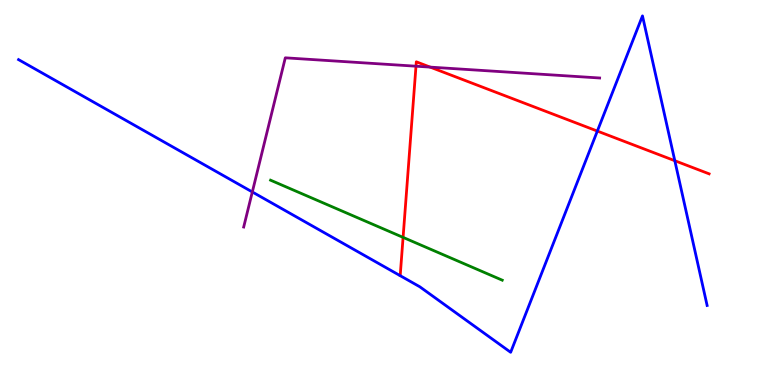[{'lines': ['blue', 'red'], 'intersections': [{'x': 7.71, 'y': 6.6}, {'x': 8.71, 'y': 5.83}]}, {'lines': ['green', 'red'], 'intersections': [{'x': 5.2, 'y': 3.83}]}, {'lines': ['purple', 'red'], 'intersections': [{'x': 5.37, 'y': 8.28}, {'x': 5.55, 'y': 8.26}]}, {'lines': ['blue', 'green'], 'intersections': []}, {'lines': ['blue', 'purple'], 'intersections': [{'x': 3.26, 'y': 5.01}]}, {'lines': ['green', 'purple'], 'intersections': []}]